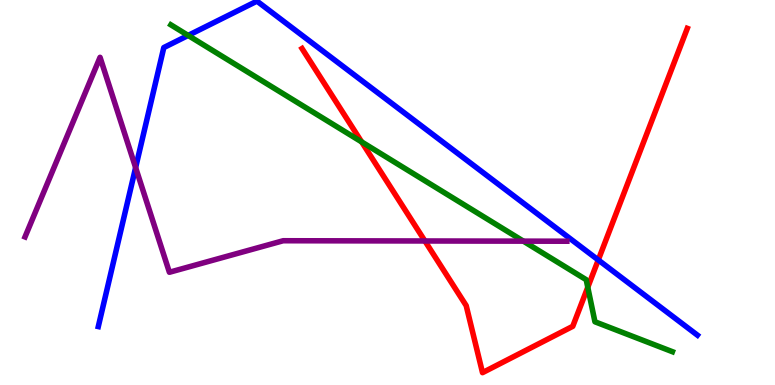[{'lines': ['blue', 'red'], 'intersections': [{'x': 7.72, 'y': 3.25}]}, {'lines': ['green', 'red'], 'intersections': [{'x': 4.67, 'y': 6.31}, {'x': 7.58, 'y': 2.54}]}, {'lines': ['purple', 'red'], 'intersections': [{'x': 5.48, 'y': 3.74}]}, {'lines': ['blue', 'green'], 'intersections': [{'x': 2.43, 'y': 9.08}]}, {'lines': ['blue', 'purple'], 'intersections': [{'x': 1.75, 'y': 5.65}]}, {'lines': ['green', 'purple'], 'intersections': [{'x': 6.75, 'y': 3.74}]}]